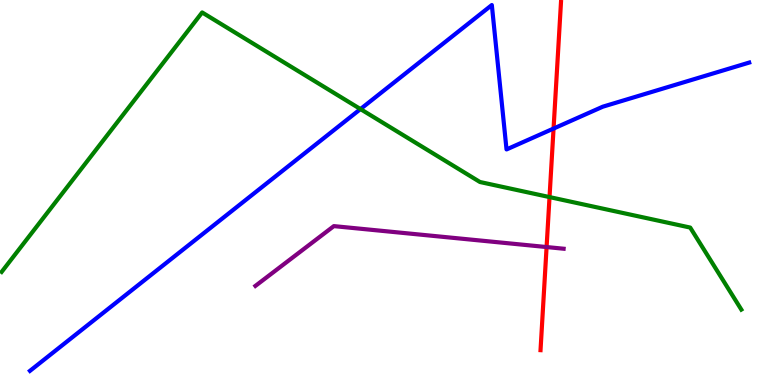[{'lines': ['blue', 'red'], 'intersections': [{'x': 7.14, 'y': 6.66}]}, {'lines': ['green', 'red'], 'intersections': [{'x': 7.09, 'y': 4.88}]}, {'lines': ['purple', 'red'], 'intersections': [{'x': 7.05, 'y': 3.58}]}, {'lines': ['blue', 'green'], 'intersections': [{'x': 4.65, 'y': 7.17}]}, {'lines': ['blue', 'purple'], 'intersections': []}, {'lines': ['green', 'purple'], 'intersections': []}]